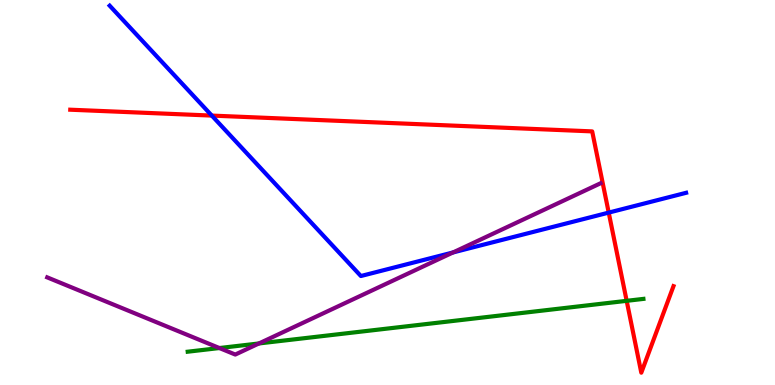[{'lines': ['blue', 'red'], 'intersections': [{'x': 2.73, 'y': 7.0}, {'x': 7.85, 'y': 4.48}]}, {'lines': ['green', 'red'], 'intersections': [{'x': 8.09, 'y': 2.19}]}, {'lines': ['purple', 'red'], 'intersections': []}, {'lines': ['blue', 'green'], 'intersections': []}, {'lines': ['blue', 'purple'], 'intersections': [{'x': 5.85, 'y': 3.44}]}, {'lines': ['green', 'purple'], 'intersections': [{'x': 2.83, 'y': 0.96}, {'x': 3.34, 'y': 1.08}]}]